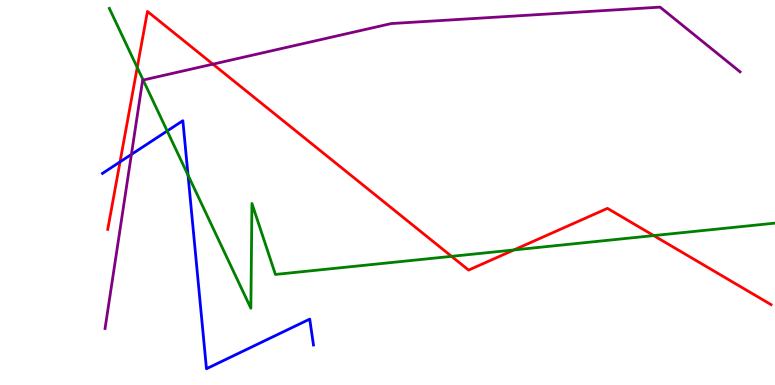[{'lines': ['blue', 'red'], 'intersections': [{'x': 1.55, 'y': 5.8}]}, {'lines': ['green', 'red'], 'intersections': [{'x': 1.77, 'y': 8.25}, {'x': 5.83, 'y': 3.34}, {'x': 6.63, 'y': 3.51}, {'x': 8.44, 'y': 3.88}]}, {'lines': ['purple', 'red'], 'intersections': [{'x': 2.75, 'y': 8.33}]}, {'lines': ['blue', 'green'], 'intersections': [{'x': 2.16, 'y': 6.6}, {'x': 2.43, 'y': 5.45}]}, {'lines': ['blue', 'purple'], 'intersections': [{'x': 1.7, 'y': 5.99}]}, {'lines': ['green', 'purple'], 'intersections': [{'x': 1.85, 'y': 7.92}]}]